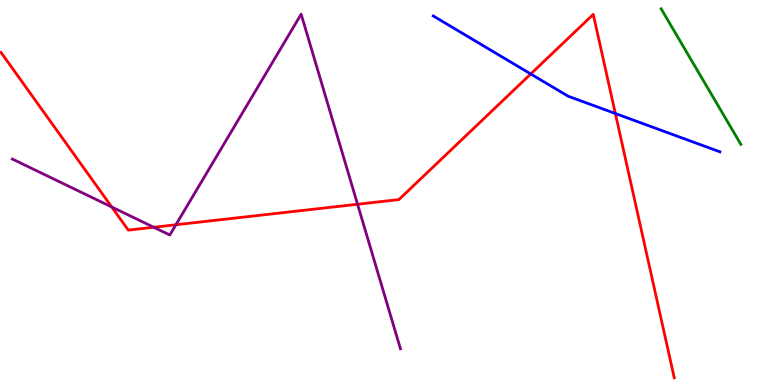[{'lines': ['blue', 'red'], 'intersections': [{'x': 6.85, 'y': 8.08}, {'x': 7.94, 'y': 7.05}]}, {'lines': ['green', 'red'], 'intersections': []}, {'lines': ['purple', 'red'], 'intersections': [{'x': 1.44, 'y': 4.62}, {'x': 1.98, 'y': 4.1}, {'x': 2.27, 'y': 4.16}, {'x': 4.61, 'y': 4.69}]}, {'lines': ['blue', 'green'], 'intersections': []}, {'lines': ['blue', 'purple'], 'intersections': []}, {'lines': ['green', 'purple'], 'intersections': []}]